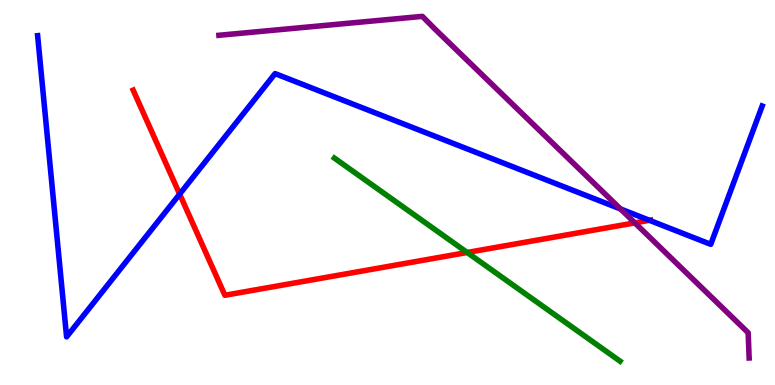[{'lines': ['blue', 'red'], 'intersections': [{'x': 2.32, 'y': 4.96}, {'x': 8.38, 'y': 4.28}]}, {'lines': ['green', 'red'], 'intersections': [{'x': 6.03, 'y': 3.44}]}, {'lines': ['purple', 'red'], 'intersections': [{'x': 8.19, 'y': 4.21}]}, {'lines': ['blue', 'green'], 'intersections': []}, {'lines': ['blue', 'purple'], 'intersections': [{'x': 8.01, 'y': 4.57}]}, {'lines': ['green', 'purple'], 'intersections': []}]